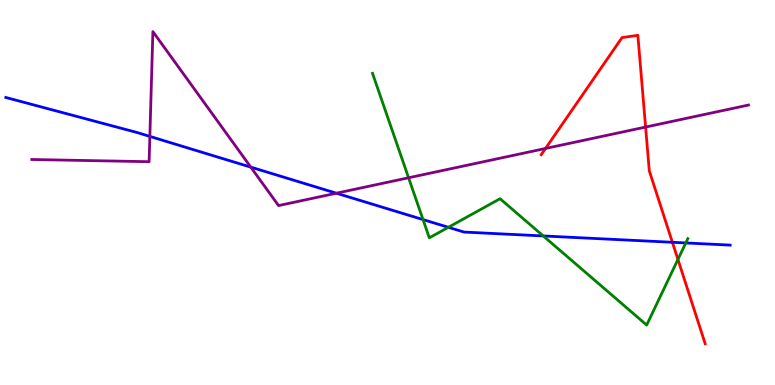[{'lines': ['blue', 'red'], 'intersections': [{'x': 8.68, 'y': 3.71}]}, {'lines': ['green', 'red'], 'intersections': [{'x': 8.75, 'y': 3.26}]}, {'lines': ['purple', 'red'], 'intersections': [{'x': 7.04, 'y': 6.14}, {'x': 8.33, 'y': 6.7}]}, {'lines': ['blue', 'green'], 'intersections': [{'x': 5.46, 'y': 4.3}, {'x': 5.79, 'y': 4.1}, {'x': 7.01, 'y': 3.87}, {'x': 8.85, 'y': 3.69}]}, {'lines': ['blue', 'purple'], 'intersections': [{'x': 1.93, 'y': 6.46}, {'x': 3.24, 'y': 5.66}, {'x': 4.34, 'y': 4.98}]}, {'lines': ['green', 'purple'], 'intersections': [{'x': 5.27, 'y': 5.38}]}]